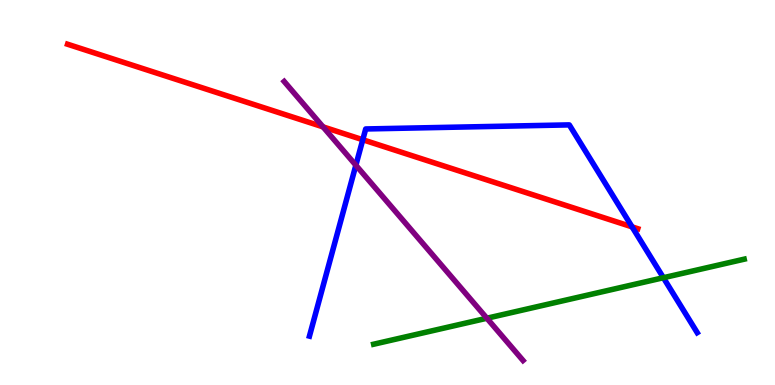[{'lines': ['blue', 'red'], 'intersections': [{'x': 4.68, 'y': 6.37}, {'x': 8.16, 'y': 4.11}]}, {'lines': ['green', 'red'], 'intersections': []}, {'lines': ['purple', 'red'], 'intersections': [{'x': 4.17, 'y': 6.7}]}, {'lines': ['blue', 'green'], 'intersections': [{'x': 8.56, 'y': 2.79}]}, {'lines': ['blue', 'purple'], 'intersections': [{'x': 4.59, 'y': 5.71}]}, {'lines': ['green', 'purple'], 'intersections': [{'x': 6.28, 'y': 1.73}]}]